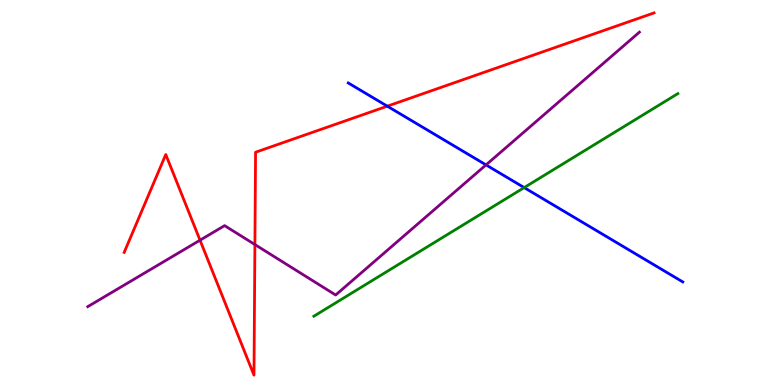[{'lines': ['blue', 'red'], 'intersections': [{'x': 5.0, 'y': 7.24}]}, {'lines': ['green', 'red'], 'intersections': []}, {'lines': ['purple', 'red'], 'intersections': [{'x': 2.58, 'y': 3.76}, {'x': 3.29, 'y': 3.65}]}, {'lines': ['blue', 'green'], 'intersections': [{'x': 6.76, 'y': 5.13}]}, {'lines': ['blue', 'purple'], 'intersections': [{'x': 6.27, 'y': 5.72}]}, {'lines': ['green', 'purple'], 'intersections': []}]